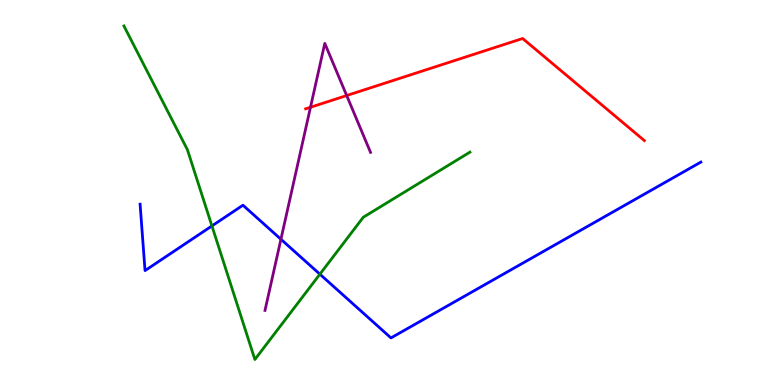[{'lines': ['blue', 'red'], 'intersections': []}, {'lines': ['green', 'red'], 'intersections': []}, {'lines': ['purple', 'red'], 'intersections': [{'x': 4.01, 'y': 7.21}, {'x': 4.47, 'y': 7.52}]}, {'lines': ['blue', 'green'], 'intersections': [{'x': 2.73, 'y': 4.13}, {'x': 4.13, 'y': 2.88}]}, {'lines': ['blue', 'purple'], 'intersections': [{'x': 3.62, 'y': 3.79}]}, {'lines': ['green', 'purple'], 'intersections': []}]